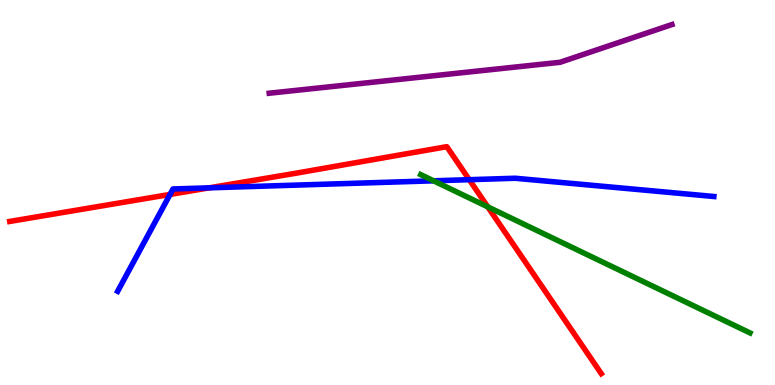[{'lines': ['blue', 'red'], 'intersections': [{'x': 2.19, 'y': 4.95}, {'x': 2.7, 'y': 5.12}, {'x': 6.06, 'y': 5.33}]}, {'lines': ['green', 'red'], 'intersections': [{'x': 6.29, 'y': 4.63}]}, {'lines': ['purple', 'red'], 'intersections': []}, {'lines': ['blue', 'green'], 'intersections': [{'x': 5.59, 'y': 5.3}]}, {'lines': ['blue', 'purple'], 'intersections': []}, {'lines': ['green', 'purple'], 'intersections': []}]